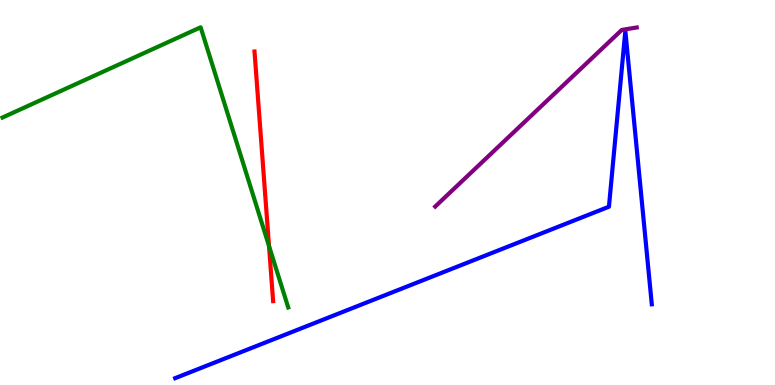[{'lines': ['blue', 'red'], 'intersections': []}, {'lines': ['green', 'red'], 'intersections': [{'x': 3.47, 'y': 3.61}]}, {'lines': ['purple', 'red'], 'intersections': []}, {'lines': ['blue', 'green'], 'intersections': []}, {'lines': ['blue', 'purple'], 'intersections': []}, {'lines': ['green', 'purple'], 'intersections': []}]